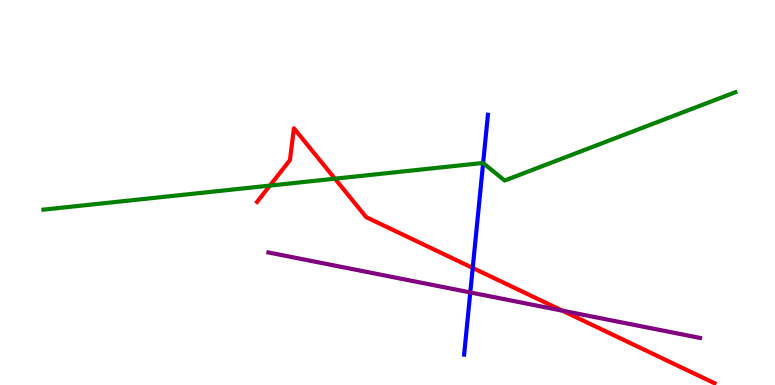[{'lines': ['blue', 'red'], 'intersections': [{'x': 6.1, 'y': 3.04}]}, {'lines': ['green', 'red'], 'intersections': [{'x': 3.48, 'y': 5.18}, {'x': 4.32, 'y': 5.36}]}, {'lines': ['purple', 'red'], 'intersections': [{'x': 7.26, 'y': 1.93}]}, {'lines': ['blue', 'green'], 'intersections': [{'x': 6.23, 'y': 5.76}]}, {'lines': ['blue', 'purple'], 'intersections': [{'x': 6.07, 'y': 2.4}]}, {'lines': ['green', 'purple'], 'intersections': []}]